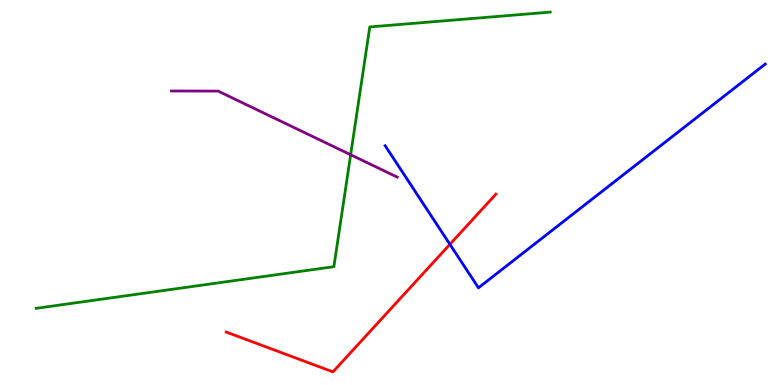[{'lines': ['blue', 'red'], 'intersections': [{'x': 5.81, 'y': 3.65}]}, {'lines': ['green', 'red'], 'intersections': []}, {'lines': ['purple', 'red'], 'intersections': []}, {'lines': ['blue', 'green'], 'intersections': []}, {'lines': ['blue', 'purple'], 'intersections': []}, {'lines': ['green', 'purple'], 'intersections': [{'x': 4.52, 'y': 5.98}]}]